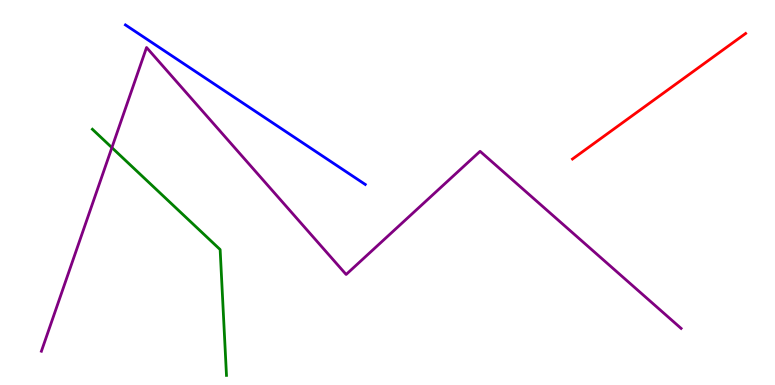[{'lines': ['blue', 'red'], 'intersections': []}, {'lines': ['green', 'red'], 'intersections': []}, {'lines': ['purple', 'red'], 'intersections': []}, {'lines': ['blue', 'green'], 'intersections': []}, {'lines': ['blue', 'purple'], 'intersections': []}, {'lines': ['green', 'purple'], 'intersections': [{'x': 1.44, 'y': 6.17}]}]